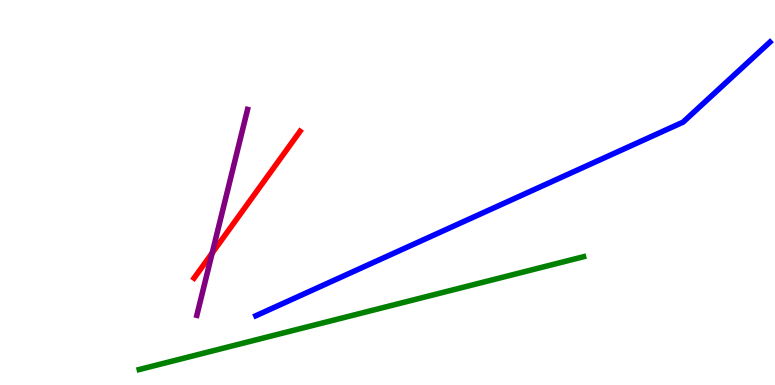[{'lines': ['blue', 'red'], 'intersections': []}, {'lines': ['green', 'red'], 'intersections': []}, {'lines': ['purple', 'red'], 'intersections': [{'x': 2.74, 'y': 3.43}]}, {'lines': ['blue', 'green'], 'intersections': []}, {'lines': ['blue', 'purple'], 'intersections': []}, {'lines': ['green', 'purple'], 'intersections': []}]